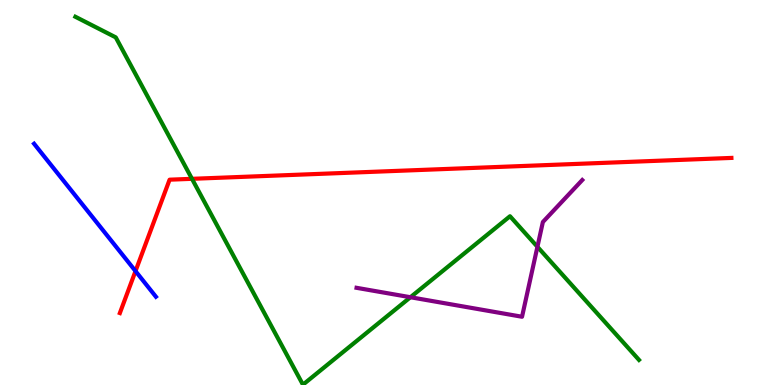[{'lines': ['blue', 'red'], 'intersections': [{'x': 1.75, 'y': 2.96}]}, {'lines': ['green', 'red'], 'intersections': [{'x': 2.48, 'y': 5.36}]}, {'lines': ['purple', 'red'], 'intersections': []}, {'lines': ['blue', 'green'], 'intersections': []}, {'lines': ['blue', 'purple'], 'intersections': []}, {'lines': ['green', 'purple'], 'intersections': [{'x': 5.3, 'y': 2.28}, {'x': 6.93, 'y': 3.59}]}]